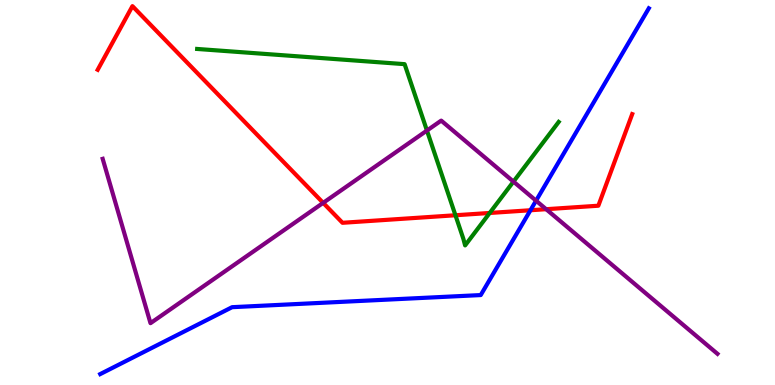[{'lines': ['blue', 'red'], 'intersections': [{'x': 6.84, 'y': 4.54}]}, {'lines': ['green', 'red'], 'intersections': [{'x': 5.88, 'y': 4.41}, {'x': 6.32, 'y': 4.47}]}, {'lines': ['purple', 'red'], 'intersections': [{'x': 4.17, 'y': 4.73}, {'x': 7.05, 'y': 4.57}]}, {'lines': ['blue', 'green'], 'intersections': []}, {'lines': ['blue', 'purple'], 'intersections': [{'x': 6.92, 'y': 4.79}]}, {'lines': ['green', 'purple'], 'intersections': [{'x': 5.51, 'y': 6.61}, {'x': 6.63, 'y': 5.28}]}]